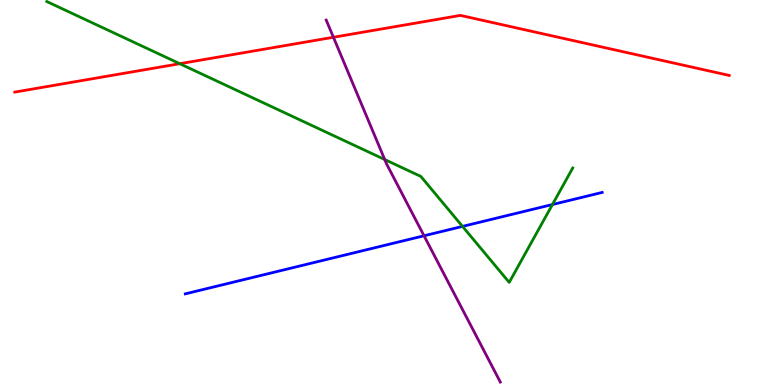[{'lines': ['blue', 'red'], 'intersections': []}, {'lines': ['green', 'red'], 'intersections': [{'x': 2.32, 'y': 8.35}]}, {'lines': ['purple', 'red'], 'intersections': [{'x': 4.3, 'y': 9.03}]}, {'lines': ['blue', 'green'], 'intersections': [{'x': 5.97, 'y': 4.12}, {'x': 7.13, 'y': 4.69}]}, {'lines': ['blue', 'purple'], 'intersections': [{'x': 5.47, 'y': 3.88}]}, {'lines': ['green', 'purple'], 'intersections': [{'x': 4.96, 'y': 5.86}]}]